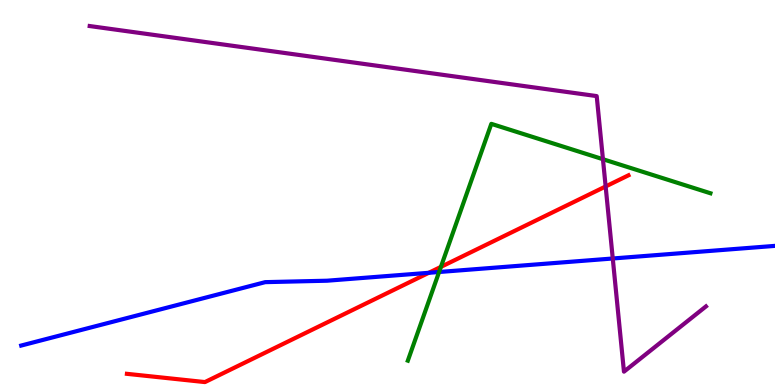[{'lines': ['blue', 'red'], 'intersections': [{'x': 5.53, 'y': 2.91}]}, {'lines': ['green', 'red'], 'intersections': [{'x': 5.69, 'y': 3.07}]}, {'lines': ['purple', 'red'], 'intersections': [{'x': 7.81, 'y': 5.16}]}, {'lines': ['blue', 'green'], 'intersections': [{'x': 5.67, 'y': 2.94}]}, {'lines': ['blue', 'purple'], 'intersections': [{'x': 7.91, 'y': 3.29}]}, {'lines': ['green', 'purple'], 'intersections': [{'x': 7.78, 'y': 5.86}]}]